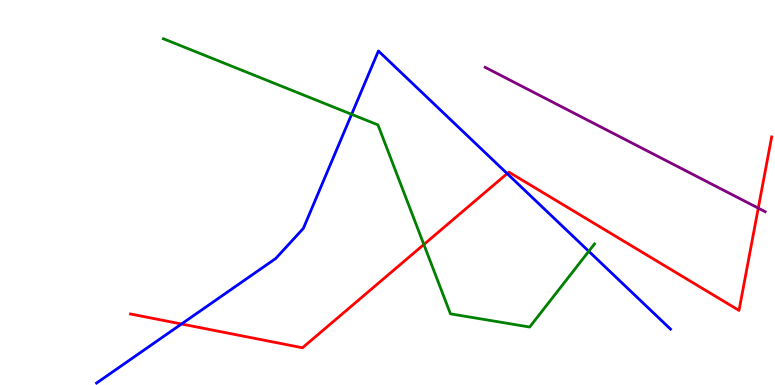[{'lines': ['blue', 'red'], 'intersections': [{'x': 2.34, 'y': 1.58}, {'x': 6.54, 'y': 5.49}]}, {'lines': ['green', 'red'], 'intersections': [{'x': 5.47, 'y': 3.65}]}, {'lines': ['purple', 'red'], 'intersections': [{'x': 9.78, 'y': 4.59}]}, {'lines': ['blue', 'green'], 'intersections': [{'x': 4.54, 'y': 7.03}, {'x': 7.6, 'y': 3.47}]}, {'lines': ['blue', 'purple'], 'intersections': []}, {'lines': ['green', 'purple'], 'intersections': []}]